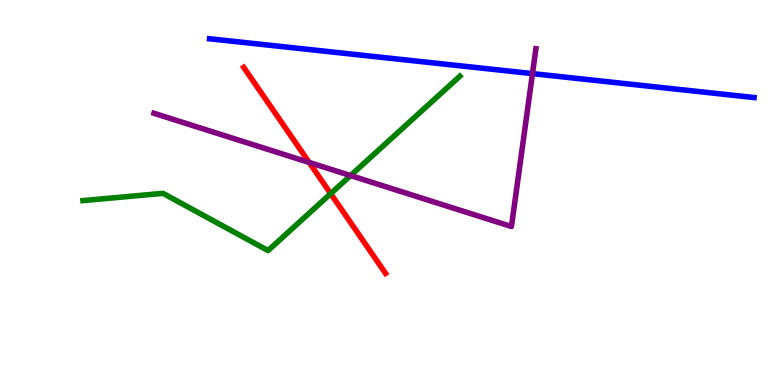[{'lines': ['blue', 'red'], 'intersections': []}, {'lines': ['green', 'red'], 'intersections': [{'x': 4.27, 'y': 4.97}]}, {'lines': ['purple', 'red'], 'intersections': [{'x': 3.99, 'y': 5.78}]}, {'lines': ['blue', 'green'], 'intersections': []}, {'lines': ['blue', 'purple'], 'intersections': [{'x': 6.87, 'y': 8.09}]}, {'lines': ['green', 'purple'], 'intersections': [{'x': 4.52, 'y': 5.44}]}]